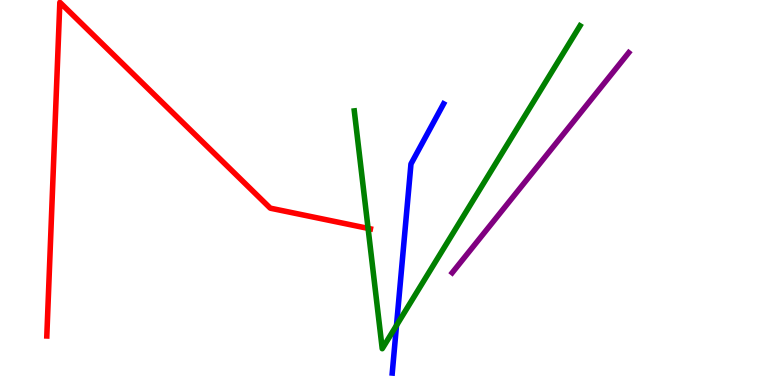[{'lines': ['blue', 'red'], 'intersections': []}, {'lines': ['green', 'red'], 'intersections': [{'x': 4.75, 'y': 4.07}]}, {'lines': ['purple', 'red'], 'intersections': []}, {'lines': ['blue', 'green'], 'intersections': [{'x': 5.12, 'y': 1.55}]}, {'lines': ['blue', 'purple'], 'intersections': []}, {'lines': ['green', 'purple'], 'intersections': []}]